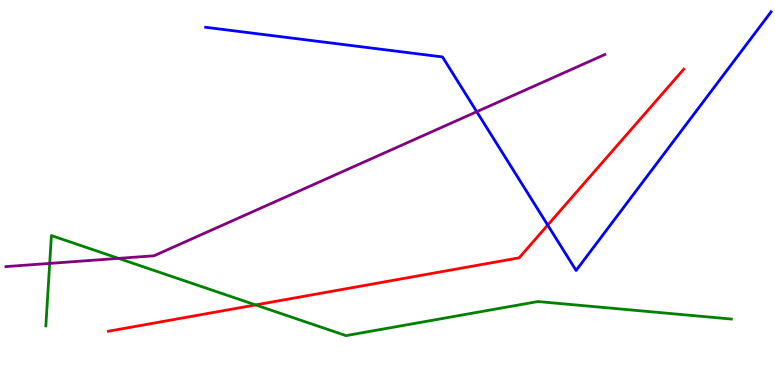[{'lines': ['blue', 'red'], 'intersections': [{'x': 7.07, 'y': 4.15}]}, {'lines': ['green', 'red'], 'intersections': [{'x': 3.3, 'y': 2.08}]}, {'lines': ['purple', 'red'], 'intersections': []}, {'lines': ['blue', 'green'], 'intersections': []}, {'lines': ['blue', 'purple'], 'intersections': [{'x': 6.15, 'y': 7.1}]}, {'lines': ['green', 'purple'], 'intersections': [{'x': 0.641, 'y': 3.16}, {'x': 1.53, 'y': 3.29}]}]